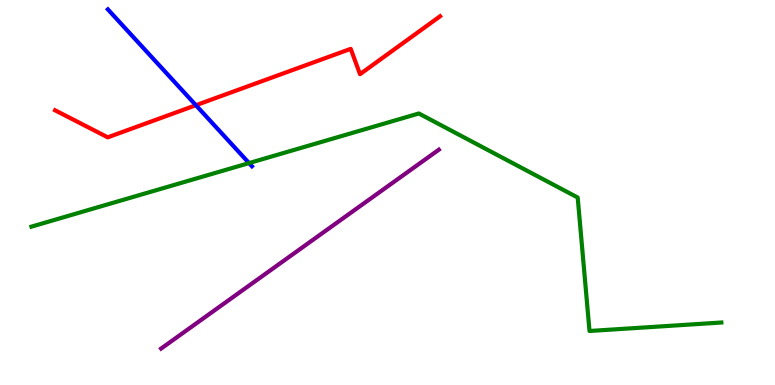[{'lines': ['blue', 'red'], 'intersections': [{'x': 2.53, 'y': 7.27}]}, {'lines': ['green', 'red'], 'intersections': []}, {'lines': ['purple', 'red'], 'intersections': []}, {'lines': ['blue', 'green'], 'intersections': [{'x': 3.21, 'y': 5.76}]}, {'lines': ['blue', 'purple'], 'intersections': []}, {'lines': ['green', 'purple'], 'intersections': []}]